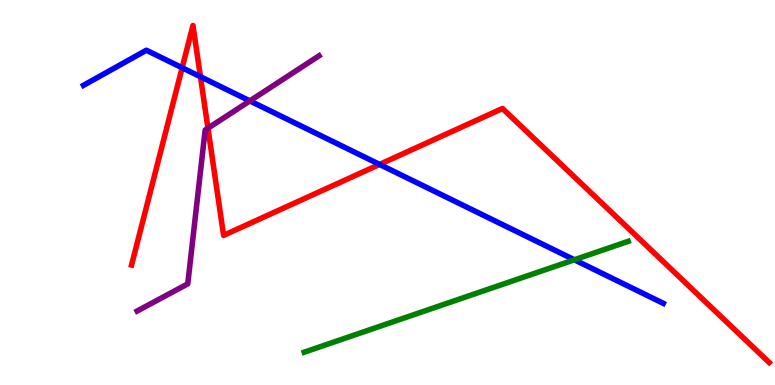[{'lines': ['blue', 'red'], 'intersections': [{'x': 2.35, 'y': 8.24}, {'x': 2.59, 'y': 8.01}, {'x': 4.9, 'y': 5.73}]}, {'lines': ['green', 'red'], 'intersections': []}, {'lines': ['purple', 'red'], 'intersections': [{'x': 2.68, 'y': 6.67}]}, {'lines': ['blue', 'green'], 'intersections': [{'x': 7.41, 'y': 3.25}]}, {'lines': ['blue', 'purple'], 'intersections': [{'x': 3.22, 'y': 7.38}]}, {'lines': ['green', 'purple'], 'intersections': []}]